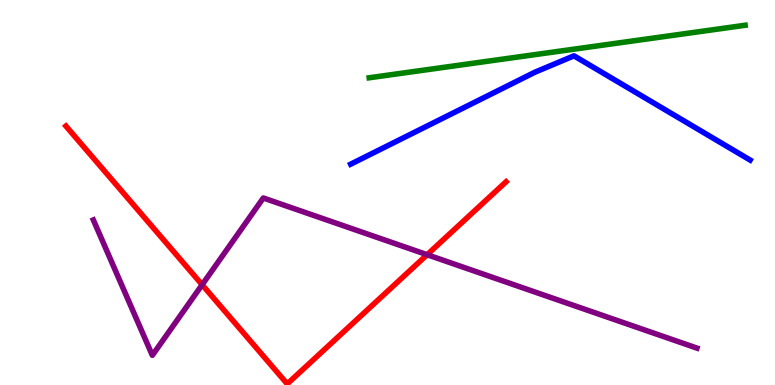[{'lines': ['blue', 'red'], 'intersections': []}, {'lines': ['green', 'red'], 'intersections': []}, {'lines': ['purple', 'red'], 'intersections': [{'x': 2.61, 'y': 2.6}, {'x': 5.51, 'y': 3.38}]}, {'lines': ['blue', 'green'], 'intersections': []}, {'lines': ['blue', 'purple'], 'intersections': []}, {'lines': ['green', 'purple'], 'intersections': []}]